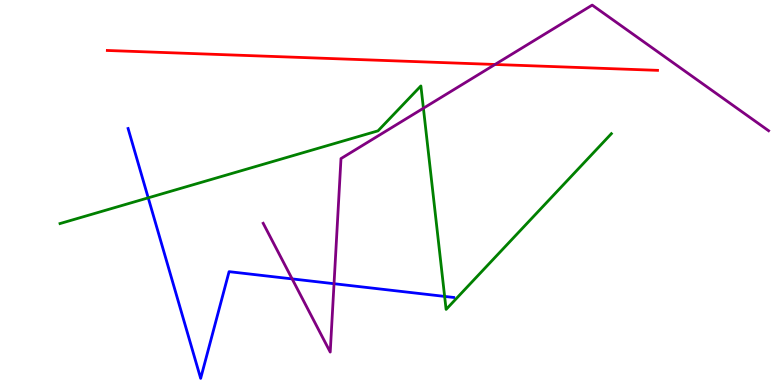[{'lines': ['blue', 'red'], 'intersections': []}, {'lines': ['green', 'red'], 'intersections': []}, {'lines': ['purple', 'red'], 'intersections': [{'x': 6.39, 'y': 8.33}]}, {'lines': ['blue', 'green'], 'intersections': [{'x': 1.91, 'y': 4.86}, {'x': 5.74, 'y': 2.3}]}, {'lines': ['blue', 'purple'], 'intersections': [{'x': 3.77, 'y': 2.76}, {'x': 4.31, 'y': 2.63}]}, {'lines': ['green', 'purple'], 'intersections': [{'x': 5.46, 'y': 7.19}]}]